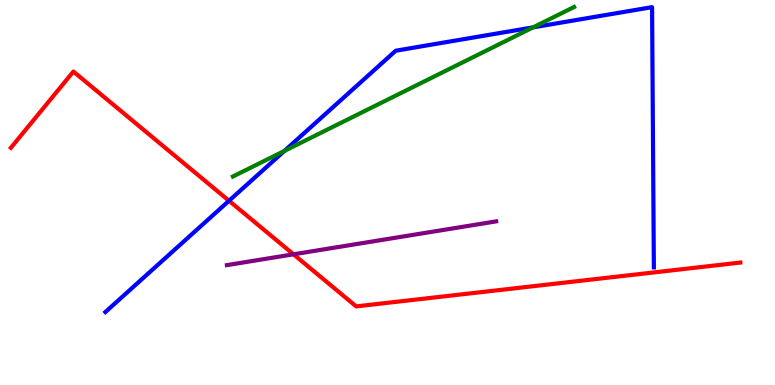[{'lines': ['blue', 'red'], 'intersections': [{'x': 2.96, 'y': 4.79}]}, {'lines': ['green', 'red'], 'intersections': []}, {'lines': ['purple', 'red'], 'intersections': [{'x': 3.79, 'y': 3.39}]}, {'lines': ['blue', 'green'], 'intersections': [{'x': 3.67, 'y': 6.08}, {'x': 6.88, 'y': 9.29}]}, {'lines': ['blue', 'purple'], 'intersections': []}, {'lines': ['green', 'purple'], 'intersections': []}]